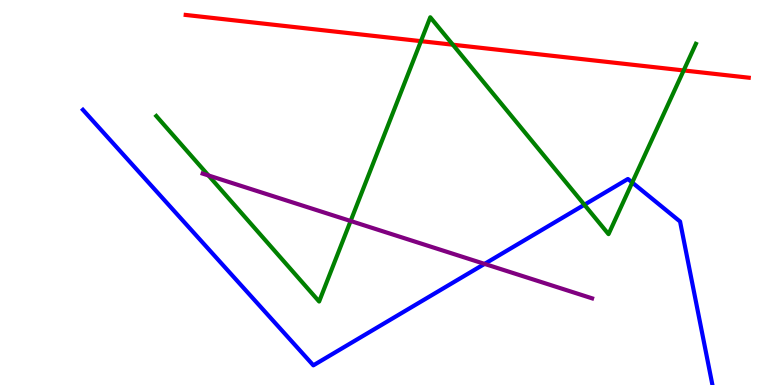[{'lines': ['blue', 'red'], 'intersections': []}, {'lines': ['green', 'red'], 'intersections': [{'x': 5.43, 'y': 8.93}, {'x': 5.84, 'y': 8.84}, {'x': 8.82, 'y': 8.17}]}, {'lines': ['purple', 'red'], 'intersections': []}, {'lines': ['blue', 'green'], 'intersections': [{'x': 7.54, 'y': 4.68}, {'x': 8.16, 'y': 5.26}]}, {'lines': ['blue', 'purple'], 'intersections': [{'x': 6.25, 'y': 3.15}]}, {'lines': ['green', 'purple'], 'intersections': [{'x': 2.69, 'y': 5.44}, {'x': 4.52, 'y': 4.26}]}]